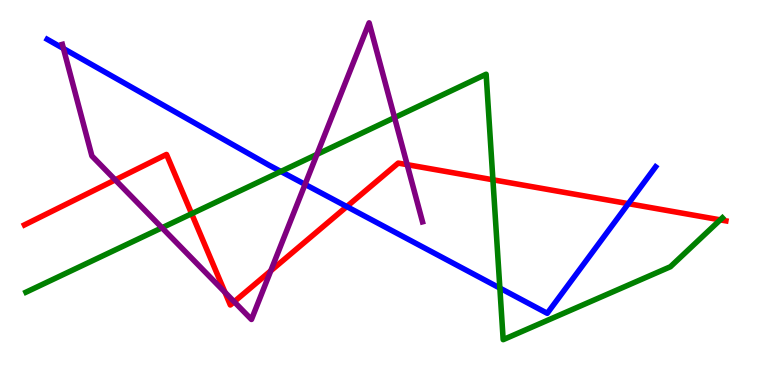[{'lines': ['blue', 'red'], 'intersections': [{'x': 4.47, 'y': 4.63}, {'x': 8.11, 'y': 4.71}]}, {'lines': ['green', 'red'], 'intersections': [{'x': 2.47, 'y': 4.45}, {'x': 6.36, 'y': 5.33}, {'x': 9.29, 'y': 4.29}]}, {'lines': ['purple', 'red'], 'intersections': [{'x': 1.49, 'y': 5.33}, {'x': 2.9, 'y': 2.41}, {'x': 3.02, 'y': 2.16}, {'x': 3.49, 'y': 2.97}, {'x': 5.25, 'y': 5.72}]}, {'lines': ['blue', 'green'], 'intersections': [{'x': 3.62, 'y': 5.55}, {'x': 6.45, 'y': 2.52}]}, {'lines': ['blue', 'purple'], 'intersections': [{'x': 0.819, 'y': 8.74}, {'x': 3.94, 'y': 5.21}]}, {'lines': ['green', 'purple'], 'intersections': [{'x': 2.09, 'y': 4.08}, {'x': 4.09, 'y': 5.99}, {'x': 5.09, 'y': 6.95}]}]